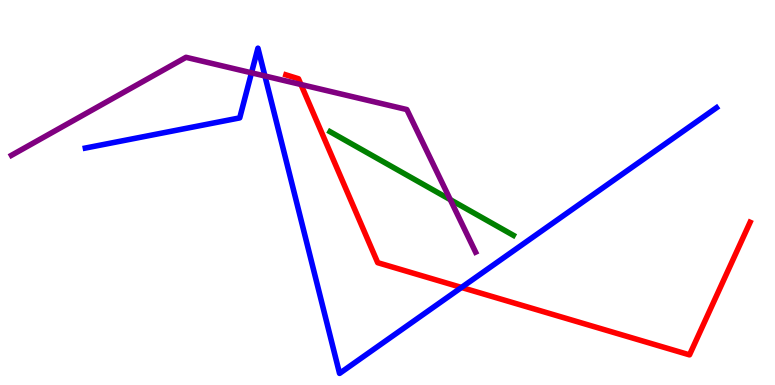[{'lines': ['blue', 'red'], 'intersections': [{'x': 5.95, 'y': 2.53}]}, {'lines': ['green', 'red'], 'intersections': []}, {'lines': ['purple', 'red'], 'intersections': [{'x': 3.88, 'y': 7.8}]}, {'lines': ['blue', 'green'], 'intersections': []}, {'lines': ['blue', 'purple'], 'intersections': [{'x': 3.25, 'y': 8.11}, {'x': 3.42, 'y': 8.03}]}, {'lines': ['green', 'purple'], 'intersections': [{'x': 5.81, 'y': 4.81}]}]